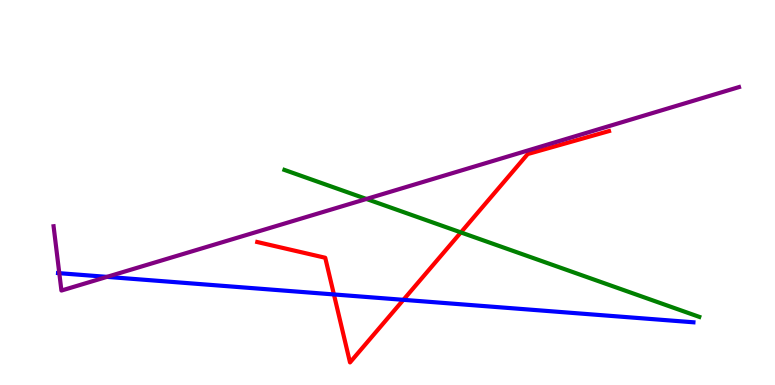[{'lines': ['blue', 'red'], 'intersections': [{'x': 4.31, 'y': 2.35}, {'x': 5.21, 'y': 2.21}]}, {'lines': ['green', 'red'], 'intersections': [{'x': 5.95, 'y': 3.96}]}, {'lines': ['purple', 'red'], 'intersections': []}, {'lines': ['blue', 'green'], 'intersections': []}, {'lines': ['blue', 'purple'], 'intersections': [{'x': 0.765, 'y': 2.9}, {'x': 1.38, 'y': 2.81}]}, {'lines': ['green', 'purple'], 'intersections': [{'x': 4.73, 'y': 4.83}]}]